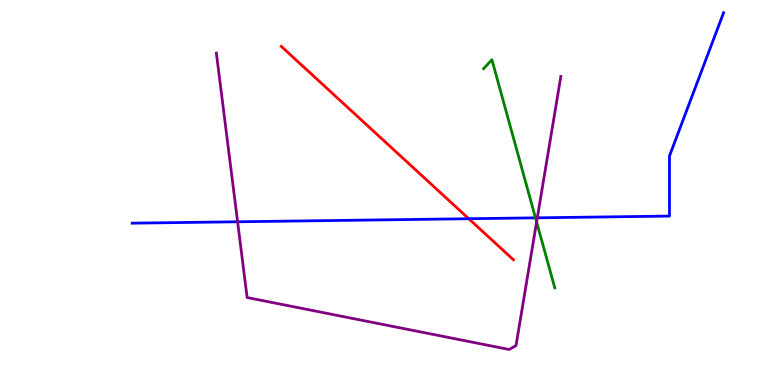[{'lines': ['blue', 'red'], 'intersections': [{'x': 6.05, 'y': 4.32}]}, {'lines': ['green', 'red'], 'intersections': []}, {'lines': ['purple', 'red'], 'intersections': []}, {'lines': ['blue', 'green'], 'intersections': [{'x': 6.91, 'y': 4.34}]}, {'lines': ['blue', 'purple'], 'intersections': [{'x': 3.07, 'y': 4.24}, {'x': 6.93, 'y': 4.34}]}, {'lines': ['green', 'purple'], 'intersections': [{'x': 6.92, 'y': 4.24}]}]